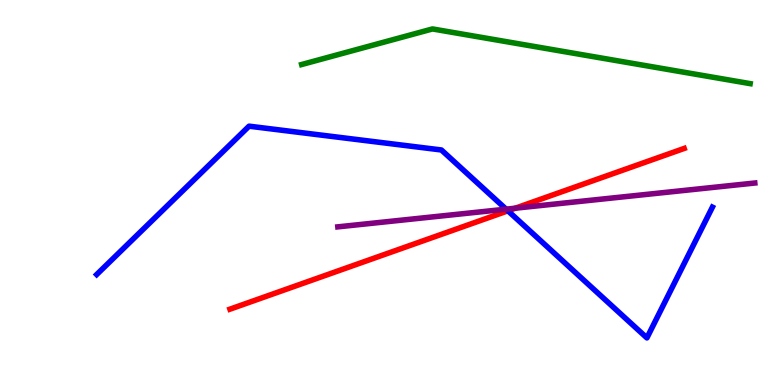[{'lines': ['blue', 'red'], 'intersections': [{'x': 6.55, 'y': 4.52}]}, {'lines': ['green', 'red'], 'intersections': []}, {'lines': ['purple', 'red'], 'intersections': [{'x': 6.65, 'y': 4.59}]}, {'lines': ['blue', 'green'], 'intersections': []}, {'lines': ['blue', 'purple'], 'intersections': [{'x': 6.53, 'y': 4.57}]}, {'lines': ['green', 'purple'], 'intersections': []}]